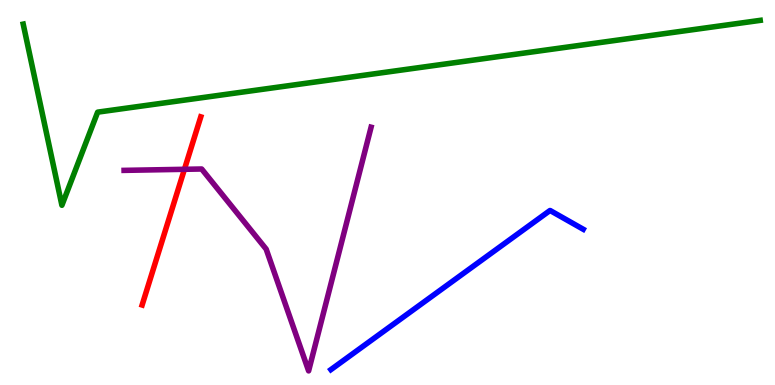[{'lines': ['blue', 'red'], 'intersections': []}, {'lines': ['green', 'red'], 'intersections': []}, {'lines': ['purple', 'red'], 'intersections': [{'x': 2.38, 'y': 5.6}]}, {'lines': ['blue', 'green'], 'intersections': []}, {'lines': ['blue', 'purple'], 'intersections': []}, {'lines': ['green', 'purple'], 'intersections': []}]